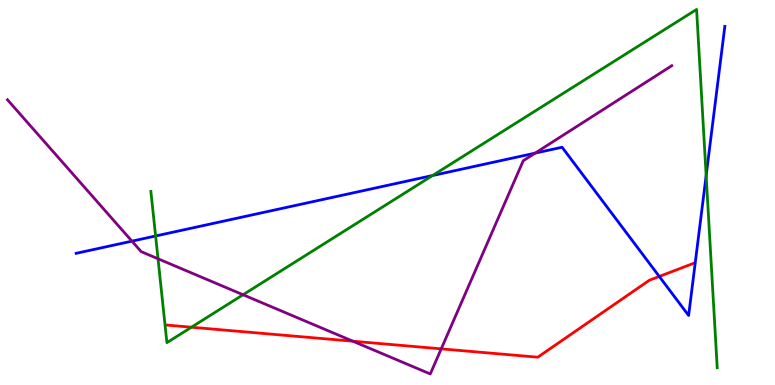[{'lines': ['blue', 'red'], 'intersections': [{'x': 8.51, 'y': 2.82}]}, {'lines': ['green', 'red'], 'intersections': [{'x': 2.47, 'y': 1.5}]}, {'lines': ['purple', 'red'], 'intersections': [{'x': 4.55, 'y': 1.14}, {'x': 5.69, 'y': 0.939}]}, {'lines': ['blue', 'green'], 'intersections': [{'x': 2.01, 'y': 3.87}, {'x': 5.58, 'y': 5.44}, {'x': 9.11, 'y': 5.44}]}, {'lines': ['blue', 'purple'], 'intersections': [{'x': 1.7, 'y': 3.74}, {'x': 6.9, 'y': 6.02}]}, {'lines': ['green', 'purple'], 'intersections': [{'x': 2.04, 'y': 3.28}, {'x': 3.14, 'y': 2.34}]}]